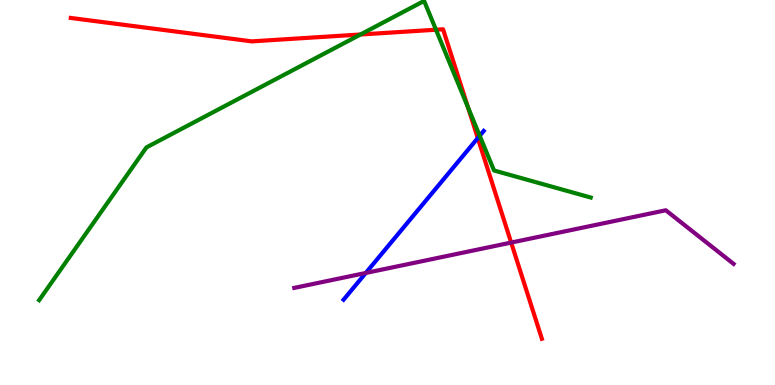[{'lines': ['blue', 'red'], 'intersections': [{'x': 6.17, 'y': 6.41}]}, {'lines': ['green', 'red'], 'intersections': [{'x': 4.65, 'y': 9.1}, {'x': 5.63, 'y': 9.23}, {'x': 6.04, 'y': 7.21}]}, {'lines': ['purple', 'red'], 'intersections': [{'x': 6.6, 'y': 3.7}]}, {'lines': ['blue', 'green'], 'intersections': [{'x': 6.19, 'y': 6.47}]}, {'lines': ['blue', 'purple'], 'intersections': [{'x': 4.72, 'y': 2.91}]}, {'lines': ['green', 'purple'], 'intersections': []}]